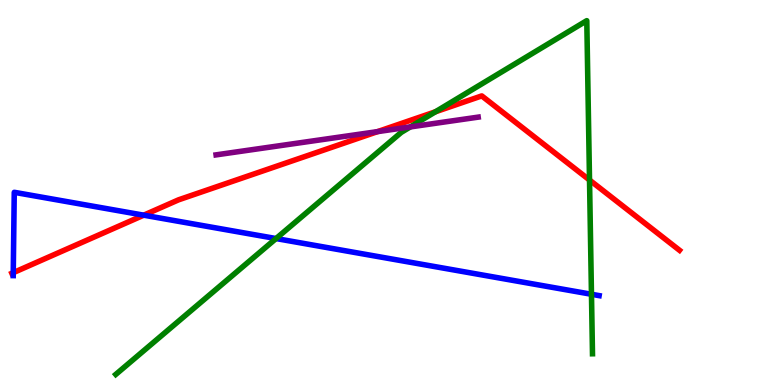[{'lines': ['blue', 'red'], 'intersections': [{'x': 0.171, 'y': 2.92}, {'x': 1.85, 'y': 4.41}]}, {'lines': ['green', 'red'], 'intersections': [{'x': 5.62, 'y': 7.1}, {'x': 7.61, 'y': 5.32}]}, {'lines': ['purple', 'red'], 'intersections': [{'x': 4.87, 'y': 6.58}]}, {'lines': ['blue', 'green'], 'intersections': [{'x': 3.56, 'y': 3.8}, {'x': 7.63, 'y': 2.36}]}, {'lines': ['blue', 'purple'], 'intersections': []}, {'lines': ['green', 'purple'], 'intersections': [{'x': 5.29, 'y': 6.7}]}]